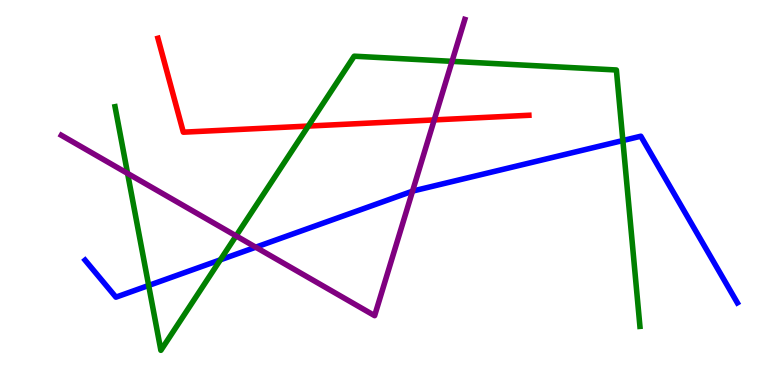[{'lines': ['blue', 'red'], 'intersections': []}, {'lines': ['green', 'red'], 'intersections': [{'x': 3.98, 'y': 6.73}]}, {'lines': ['purple', 'red'], 'intersections': [{'x': 5.6, 'y': 6.89}]}, {'lines': ['blue', 'green'], 'intersections': [{'x': 1.92, 'y': 2.59}, {'x': 2.84, 'y': 3.25}, {'x': 8.04, 'y': 6.35}]}, {'lines': ['blue', 'purple'], 'intersections': [{'x': 3.3, 'y': 3.58}, {'x': 5.32, 'y': 5.03}]}, {'lines': ['green', 'purple'], 'intersections': [{'x': 1.65, 'y': 5.5}, {'x': 3.05, 'y': 3.87}, {'x': 5.83, 'y': 8.41}]}]